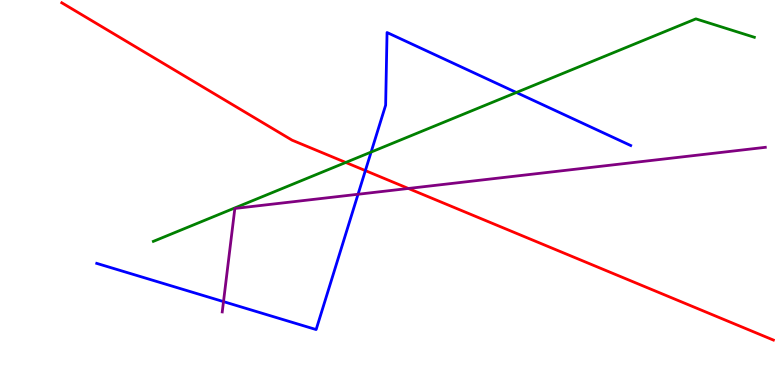[{'lines': ['blue', 'red'], 'intersections': [{'x': 4.71, 'y': 5.57}]}, {'lines': ['green', 'red'], 'intersections': [{'x': 4.46, 'y': 5.78}]}, {'lines': ['purple', 'red'], 'intersections': [{'x': 5.27, 'y': 5.1}]}, {'lines': ['blue', 'green'], 'intersections': [{'x': 4.79, 'y': 6.05}, {'x': 6.66, 'y': 7.6}]}, {'lines': ['blue', 'purple'], 'intersections': [{'x': 2.88, 'y': 2.17}, {'x': 4.62, 'y': 4.95}]}, {'lines': ['green', 'purple'], 'intersections': []}]